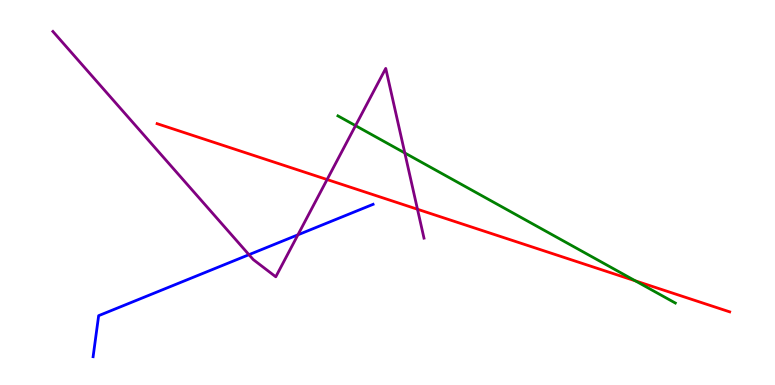[{'lines': ['blue', 'red'], 'intersections': []}, {'lines': ['green', 'red'], 'intersections': [{'x': 8.2, 'y': 2.71}]}, {'lines': ['purple', 'red'], 'intersections': [{'x': 4.22, 'y': 5.34}, {'x': 5.39, 'y': 4.57}]}, {'lines': ['blue', 'green'], 'intersections': []}, {'lines': ['blue', 'purple'], 'intersections': [{'x': 3.21, 'y': 3.38}, {'x': 3.84, 'y': 3.9}]}, {'lines': ['green', 'purple'], 'intersections': [{'x': 4.59, 'y': 6.74}, {'x': 5.22, 'y': 6.03}]}]